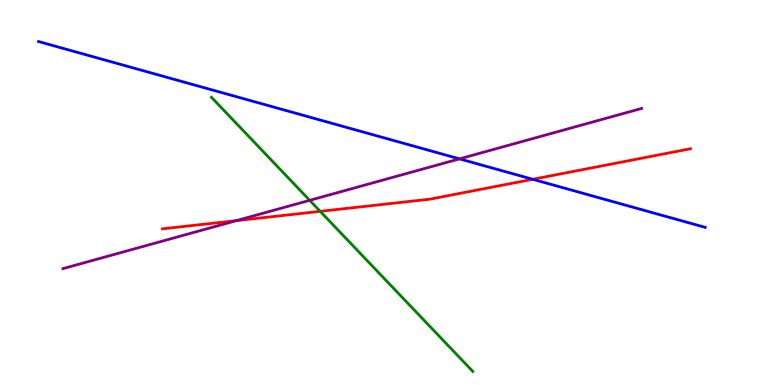[{'lines': ['blue', 'red'], 'intersections': [{'x': 6.87, 'y': 5.34}]}, {'lines': ['green', 'red'], 'intersections': [{'x': 4.13, 'y': 4.51}]}, {'lines': ['purple', 'red'], 'intersections': [{'x': 3.05, 'y': 4.27}]}, {'lines': ['blue', 'green'], 'intersections': []}, {'lines': ['blue', 'purple'], 'intersections': [{'x': 5.93, 'y': 5.87}]}, {'lines': ['green', 'purple'], 'intersections': [{'x': 4.0, 'y': 4.8}]}]